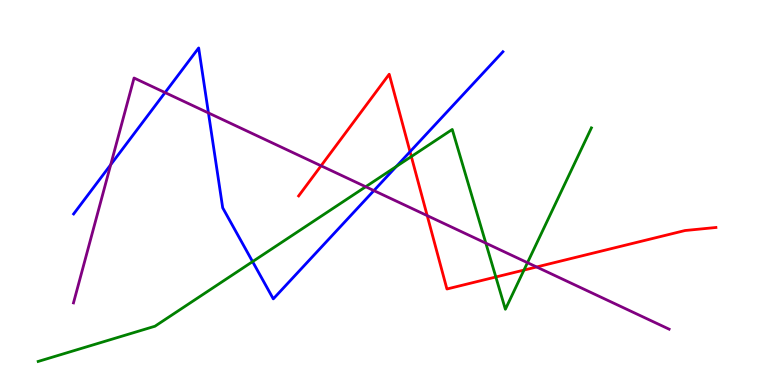[{'lines': ['blue', 'red'], 'intersections': [{'x': 5.29, 'y': 6.06}]}, {'lines': ['green', 'red'], 'intersections': [{'x': 5.31, 'y': 5.93}, {'x': 6.4, 'y': 2.81}, {'x': 6.76, 'y': 2.98}]}, {'lines': ['purple', 'red'], 'intersections': [{'x': 4.14, 'y': 5.69}, {'x': 5.51, 'y': 4.4}, {'x': 6.92, 'y': 3.07}]}, {'lines': ['blue', 'green'], 'intersections': [{'x': 3.26, 'y': 3.2}, {'x': 5.11, 'y': 5.68}]}, {'lines': ['blue', 'purple'], 'intersections': [{'x': 1.43, 'y': 5.72}, {'x': 2.13, 'y': 7.6}, {'x': 2.69, 'y': 7.07}, {'x': 4.82, 'y': 5.05}]}, {'lines': ['green', 'purple'], 'intersections': [{'x': 4.72, 'y': 5.15}, {'x': 6.27, 'y': 3.68}, {'x': 6.81, 'y': 3.18}]}]